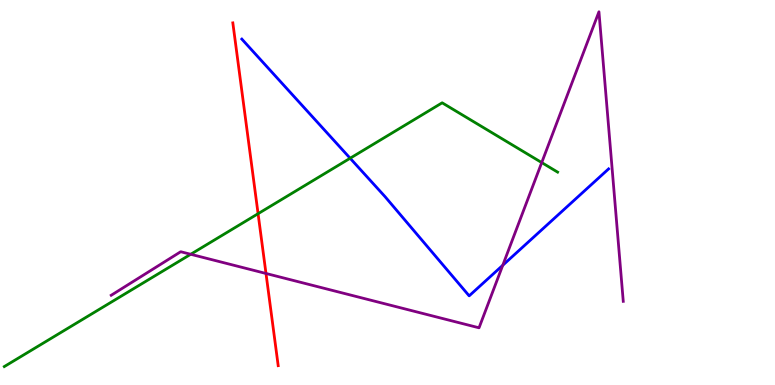[{'lines': ['blue', 'red'], 'intersections': []}, {'lines': ['green', 'red'], 'intersections': [{'x': 3.33, 'y': 4.45}]}, {'lines': ['purple', 'red'], 'intersections': [{'x': 3.43, 'y': 2.9}]}, {'lines': ['blue', 'green'], 'intersections': [{'x': 4.52, 'y': 5.89}]}, {'lines': ['blue', 'purple'], 'intersections': [{'x': 6.49, 'y': 3.11}]}, {'lines': ['green', 'purple'], 'intersections': [{'x': 2.46, 'y': 3.4}, {'x': 6.99, 'y': 5.78}]}]